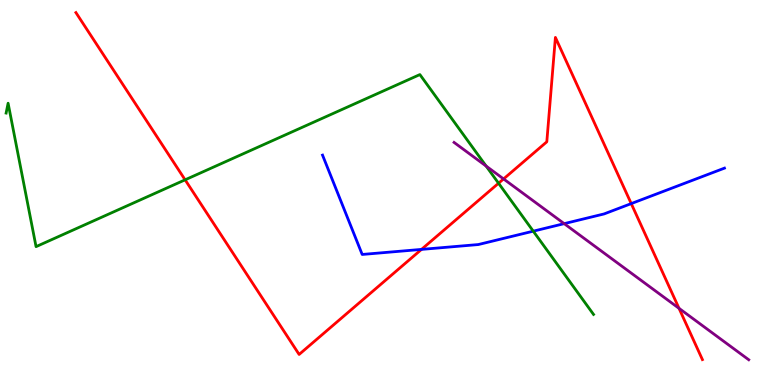[{'lines': ['blue', 'red'], 'intersections': [{'x': 5.44, 'y': 3.52}, {'x': 8.14, 'y': 4.71}]}, {'lines': ['green', 'red'], 'intersections': [{'x': 2.39, 'y': 5.33}, {'x': 6.43, 'y': 5.24}]}, {'lines': ['purple', 'red'], 'intersections': [{'x': 6.5, 'y': 5.35}, {'x': 8.76, 'y': 1.99}]}, {'lines': ['blue', 'green'], 'intersections': [{'x': 6.88, 'y': 4.0}]}, {'lines': ['blue', 'purple'], 'intersections': [{'x': 7.28, 'y': 4.19}]}, {'lines': ['green', 'purple'], 'intersections': [{'x': 6.27, 'y': 5.69}]}]